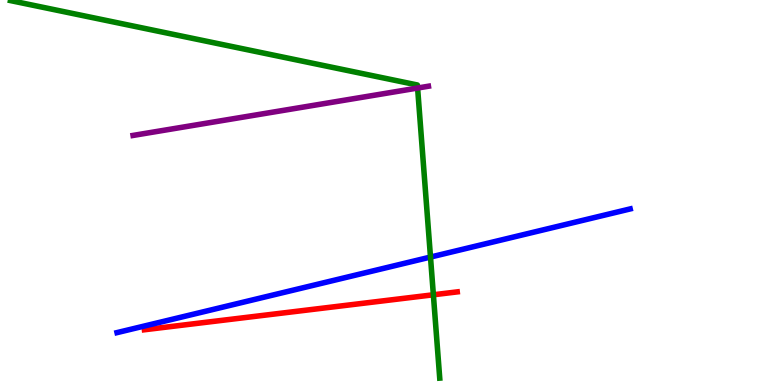[{'lines': ['blue', 'red'], 'intersections': []}, {'lines': ['green', 'red'], 'intersections': [{'x': 5.59, 'y': 2.34}]}, {'lines': ['purple', 'red'], 'intersections': []}, {'lines': ['blue', 'green'], 'intersections': [{'x': 5.55, 'y': 3.32}]}, {'lines': ['blue', 'purple'], 'intersections': []}, {'lines': ['green', 'purple'], 'intersections': [{'x': 5.39, 'y': 7.71}]}]